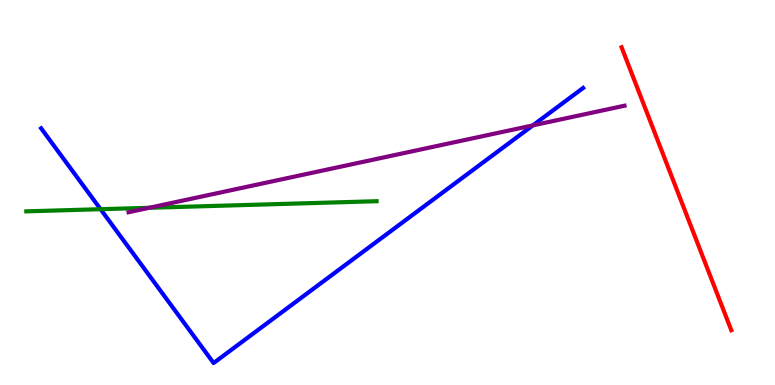[{'lines': ['blue', 'red'], 'intersections': []}, {'lines': ['green', 'red'], 'intersections': []}, {'lines': ['purple', 'red'], 'intersections': []}, {'lines': ['blue', 'green'], 'intersections': [{'x': 1.3, 'y': 4.57}]}, {'lines': ['blue', 'purple'], 'intersections': [{'x': 6.88, 'y': 6.74}]}, {'lines': ['green', 'purple'], 'intersections': [{'x': 1.93, 'y': 4.6}]}]